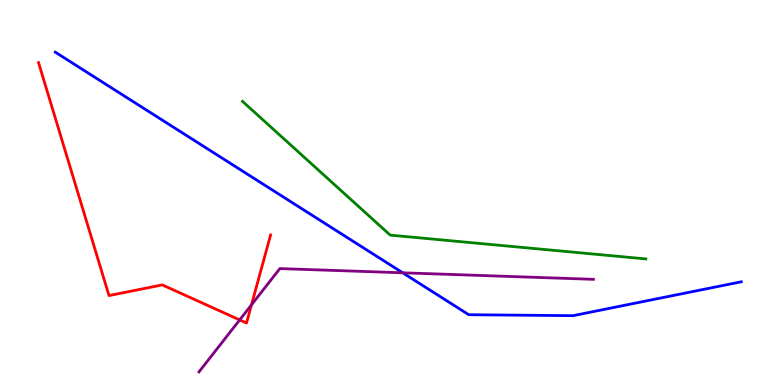[{'lines': ['blue', 'red'], 'intersections': []}, {'lines': ['green', 'red'], 'intersections': []}, {'lines': ['purple', 'red'], 'intersections': [{'x': 3.09, 'y': 1.69}, {'x': 3.24, 'y': 2.08}]}, {'lines': ['blue', 'green'], 'intersections': []}, {'lines': ['blue', 'purple'], 'intersections': [{'x': 5.2, 'y': 2.91}]}, {'lines': ['green', 'purple'], 'intersections': []}]